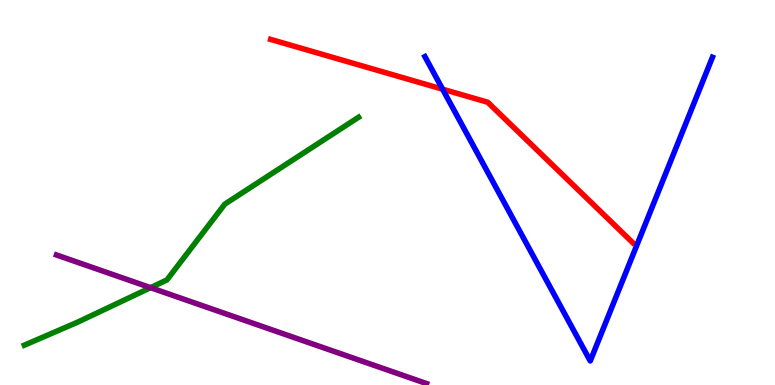[{'lines': ['blue', 'red'], 'intersections': [{'x': 5.71, 'y': 7.68}]}, {'lines': ['green', 'red'], 'intersections': []}, {'lines': ['purple', 'red'], 'intersections': []}, {'lines': ['blue', 'green'], 'intersections': []}, {'lines': ['blue', 'purple'], 'intersections': []}, {'lines': ['green', 'purple'], 'intersections': [{'x': 1.94, 'y': 2.53}]}]